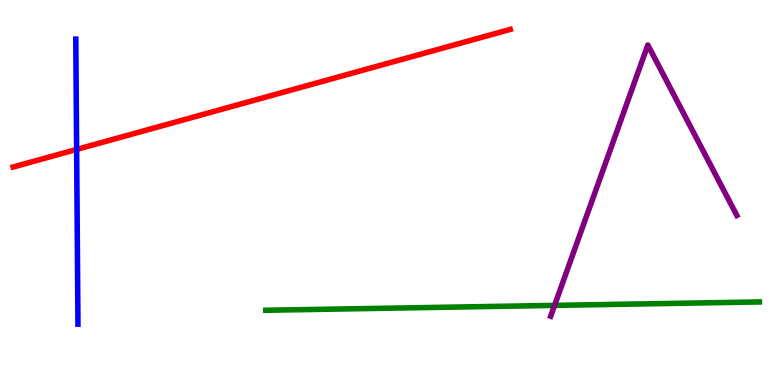[{'lines': ['blue', 'red'], 'intersections': [{'x': 0.989, 'y': 6.12}]}, {'lines': ['green', 'red'], 'intersections': []}, {'lines': ['purple', 'red'], 'intersections': []}, {'lines': ['blue', 'green'], 'intersections': []}, {'lines': ['blue', 'purple'], 'intersections': []}, {'lines': ['green', 'purple'], 'intersections': [{'x': 7.16, 'y': 2.07}]}]